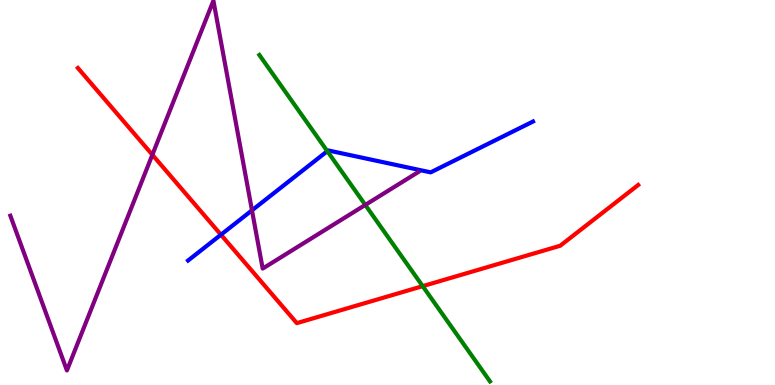[{'lines': ['blue', 'red'], 'intersections': [{'x': 2.85, 'y': 3.9}]}, {'lines': ['green', 'red'], 'intersections': [{'x': 5.45, 'y': 2.57}]}, {'lines': ['purple', 'red'], 'intersections': [{'x': 1.97, 'y': 5.98}]}, {'lines': ['blue', 'green'], 'intersections': [{'x': 4.22, 'y': 6.07}]}, {'lines': ['blue', 'purple'], 'intersections': [{'x': 3.25, 'y': 4.54}]}, {'lines': ['green', 'purple'], 'intersections': [{'x': 4.71, 'y': 4.68}]}]